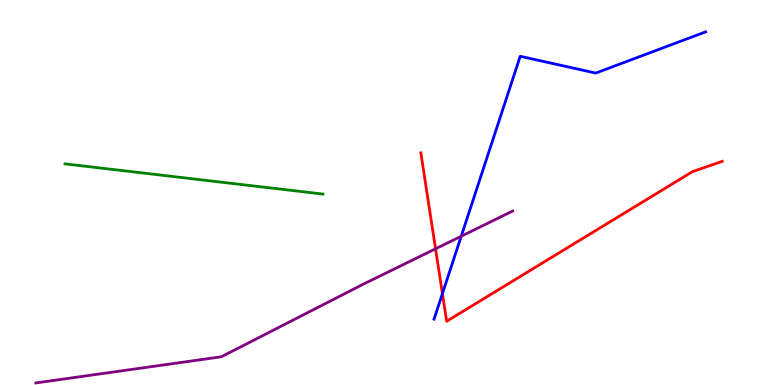[{'lines': ['blue', 'red'], 'intersections': [{'x': 5.71, 'y': 2.37}]}, {'lines': ['green', 'red'], 'intersections': []}, {'lines': ['purple', 'red'], 'intersections': [{'x': 5.62, 'y': 3.54}]}, {'lines': ['blue', 'green'], 'intersections': []}, {'lines': ['blue', 'purple'], 'intersections': [{'x': 5.95, 'y': 3.86}]}, {'lines': ['green', 'purple'], 'intersections': []}]